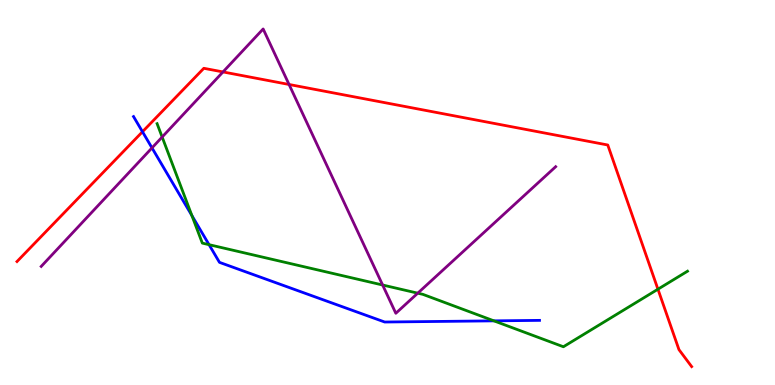[{'lines': ['blue', 'red'], 'intersections': [{'x': 1.84, 'y': 6.58}]}, {'lines': ['green', 'red'], 'intersections': [{'x': 8.49, 'y': 2.49}]}, {'lines': ['purple', 'red'], 'intersections': [{'x': 2.88, 'y': 8.13}, {'x': 3.73, 'y': 7.81}]}, {'lines': ['blue', 'green'], 'intersections': [{'x': 2.48, 'y': 4.4}, {'x': 2.7, 'y': 3.64}, {'x': 6.37, 'y': 1.67}]}, {'lines': ['blue', 'purple'], 'intersections': [{'x': 1.96, 'y': 6.16}]}, {'lines': ['green', 'purple'], 'intersections': [{'x': 2.09, 'y': 6.44}, {'x': 4.94, 'y': 2.6}, {'x': 5.39, 'y': 2.39}]}]